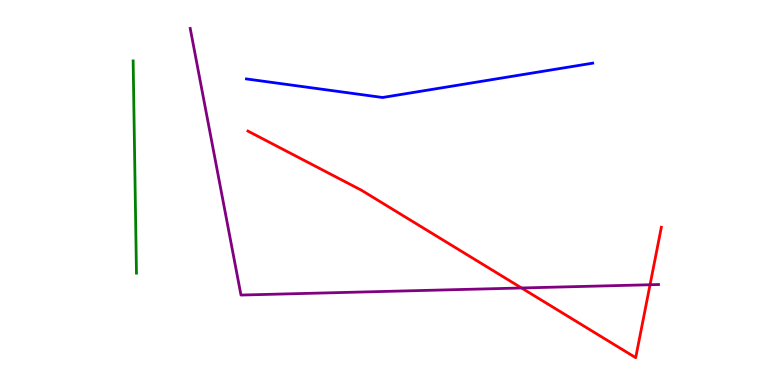[{'lines': ['blue', 'red'], 'intersections': []}, {'lines': ['green', 'red'], 'intersections': []}, {'lines': ['purple', 'red'], 'intersections': [{'x': 6.73, 'y': 2.52}, {'x': 8.39, 'y': 2.6}]}, {'lines': ['blue', 'green'], 'intersections': []}, {'lines': ['blue', 'purple'], 'intersections': []}, {'lines': ['green', 'purple'], 'intersections': []}]